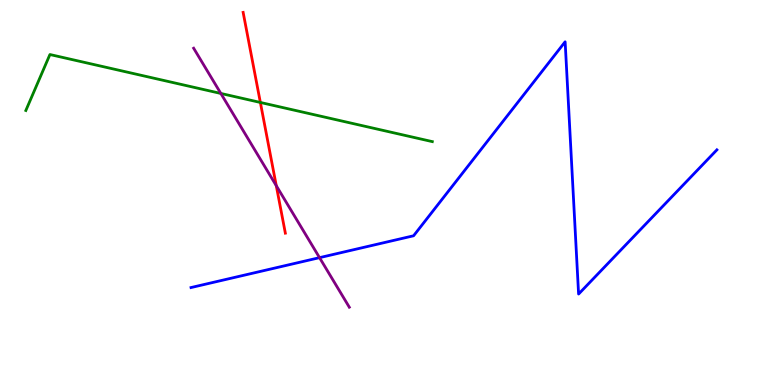[{'lines': ['blue', 'red'], 'intersections': []}, {'lines': ['green', 'red'], 'intersections': [{'x': 3.36, 'y': 7.34}]}, {'lines': ['purple', 'red'], 'intersections': [{'x': 3.56, 'y': 5.18}]}, {'lines': ['blue', 'green'], 'intersections': []}, {'lines': ['blue', 'purple'], 'intersections': [{'x': 4.12, 'y': 3.31}]}, {'lines': ['green', 'purple'], 'intersections': [{'x': 2.85, 'y': 7.57}]}]